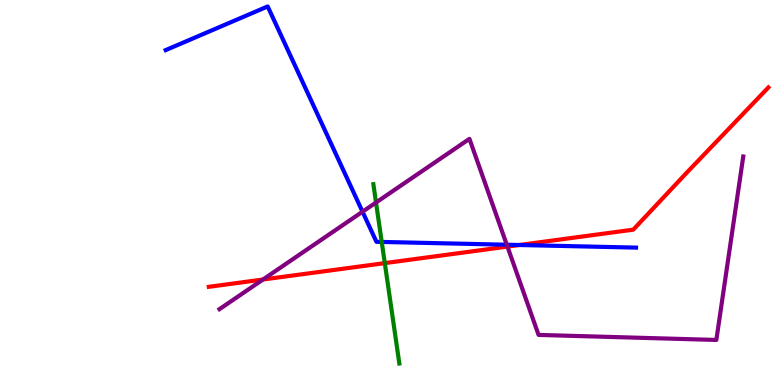[{'lines': ['blue', 'red'], 'intersections': [{'x': 6.7, 'y': 3.64}]}, {'lines': ['green', 'red'], 'intersections': [{'x': 4.97, 'y': 3.17}]}, {'lines': ['purple', 'red'], 'intersections': [{'x': 3.39, 'y': 2.74}, {'x': 6.55, 'y': 3.59}]}, {'lines': ['blue', 'green'], 'intersections': [{'x': 4.93, 'y': 3.72}]}, {'lines': ['blue', 'purple'], 'intersections': [{'x': 4.68, 'y': 4.5}, {'x': 6.54, 'y': 3.64}]}, {'lines': ['green', 'purple'], 'intersections': [{'x': 4.85, 'y': 4.74}]}]